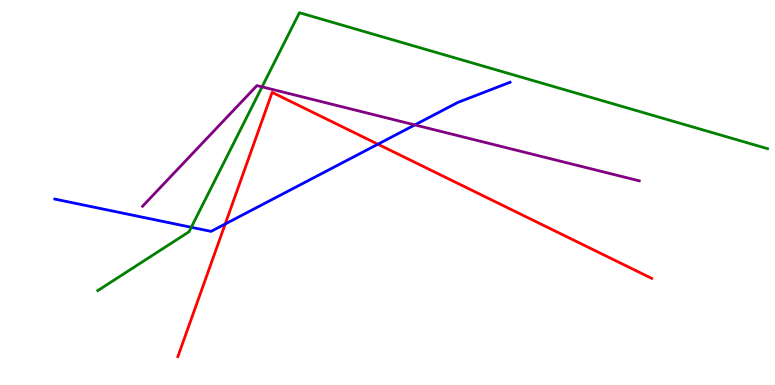[{'lines': ['blue', 'red'], 'intersections': [{'x': 2.91, 'y': 4.18}, {'x': 4.88, 'y': 6.25}]}, {'lines': ['green', 'red'], 'intersections': []}, {'lines': ['purple', 'red'], 'intersections': []}, {'lines': ['blue', 'green'], 'intersections': [{'x': 2.47, 'y': 4.1}]}, {'lines': ['blue', 'purple'], 'intersections': [{'x': 5.35, 'y': 6.76}]}, {'lines': ['green', 'purple'], 'intersections': [{'x': 3.38, 'y': 7.74}]}]